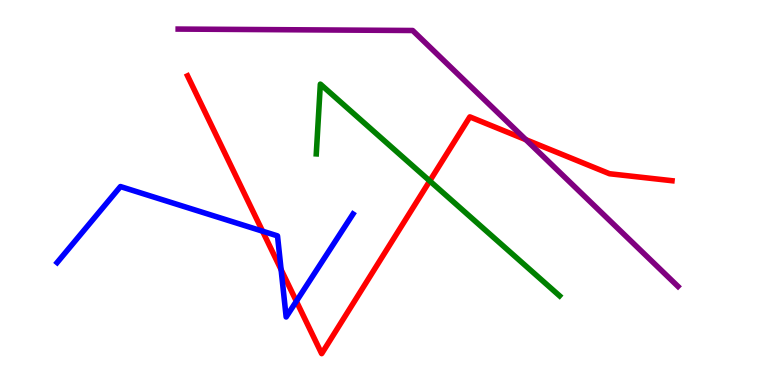[{'lines': ['blue', 'red'], 'intersections': [{'x': 3.39, 'y': 4.0}, {'x': 3.63, 'y': 3.0}, {'x': 3.82, 'y': 2.18}]}, {'lines': ['green', 'red'], 'intersections': [{'x': 5.55, 'y': 5.3}]}, {'lines': ['purple', 'red'], 'intersections': [{'x': 6.79, 'y': 6.37}]}, {'lines': ['blue', 'green'], 'intersections': []}, {'lines': ['blue', 'purple'], 'intersections': []}, {'lines': ['green', 'purple'], 'intersections': []}]